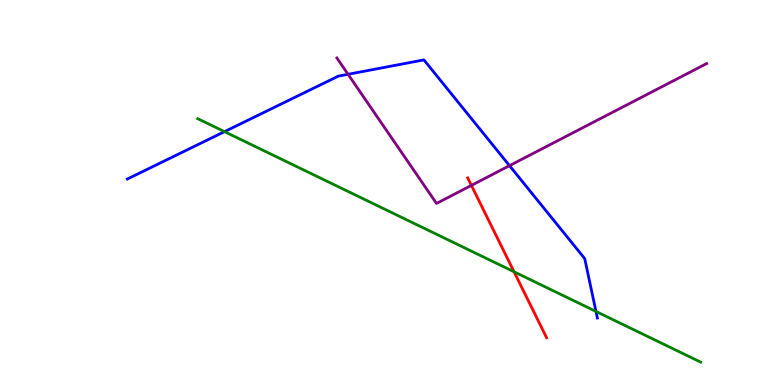[{'lines': ['blue', 'red'], 'intersections': []}, {'lines': ['green', 'red'], 'intersections': [{'x': 6.63, 'y': 2.94}]}, {'lines': ['purple', 'red'], 'intersections': [{'x': 6.08, 'y': 5.18}]}, {'lines': ['blue', 'green'], 'intersections': [{'x': 2.9, 'y': 6.58}, {'x': 7.69, 'y': 1.91}]}, {'lines': ['blue', 'purple'], 'intersections': [{'x': 4.49, 'y': 8.07}, {'x': 6.57, 'y': 5.7}]}, {'lines': ['green', 'purple'], 'intersections': []}]